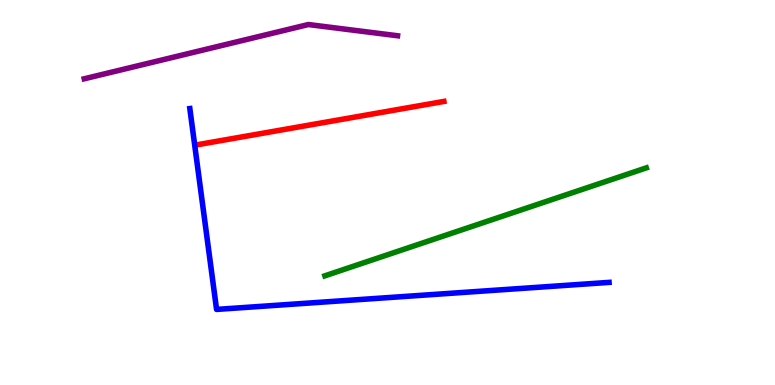[{'lines': ['blue', 'red'], 'intersections': []}, {'lines': ['green', 'red'], 'intersections': []}, {'lines': ['purple', 'red'], 'intersections': []}, {'lines': ['blue', 'green'], 'intersections': []}, {'lines': ['blue', 'purple'], 'intersections': []}, {'lines': ['green', 'purple'], 'intersections': []}]